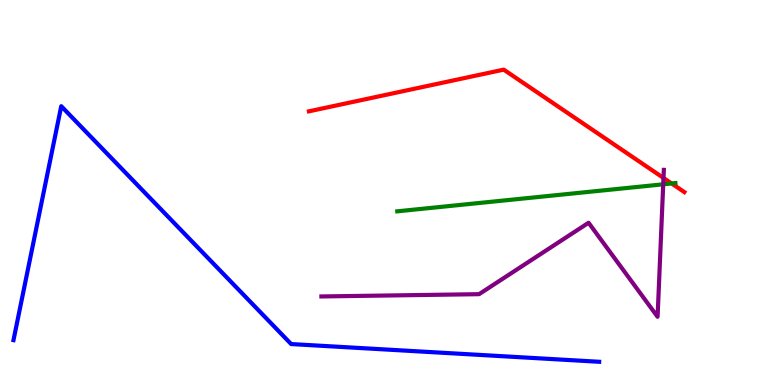[{'lines': ['blue', 'red'], 'intersections': []}, {'lines': ['green', 'red'], 'intersections': [{'x': 8.67, 'y': 5.24}]}, {'lines': ['purple', 'red'], 'intersections': [{'x': 8.56, 'y': 5.38}]}, {'lines': ['blue', 'green'], 'intersections': []}, {'lines': ['blue', 'purple'], 'intersections': []}, {'lines': ['green', 'purple'], 'intersections': [{'x': 8.56, 'y': 5.21}]}]